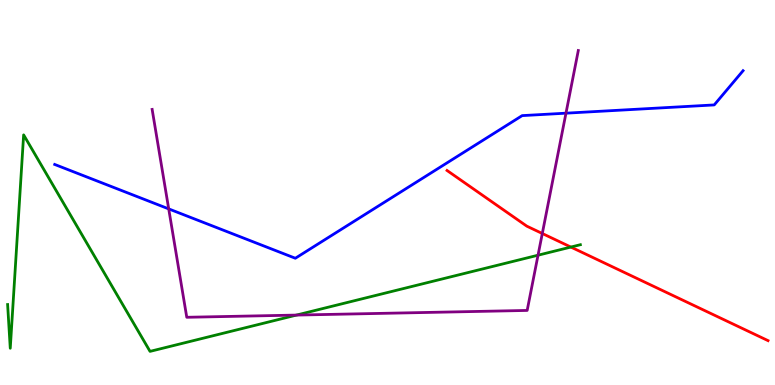[{'lines': ['blue', 'red'], 'intersections': []}, {'lines': ['green', 'red'], 'intersections': [{'x': 7.37, 'y': 3.58}]}, {'lines': ['purple', 'red'], 'intersections': [{'x': 7.0, 'y': 3.93}]}, {'lines': ['blue', 'green'], 'intersections': []}, {'lines': ['blue', 'purple'], 'intersections': [{'x': 2.18, 'y': 4.57}, {'x': 7.3, 'y': 7.06}]}, {'lines': ['green', 'purple'], 'intersections': [{'x': 3.83, 'y': 1.82}, {'x': 6.94, 'y': 3.37}]}]